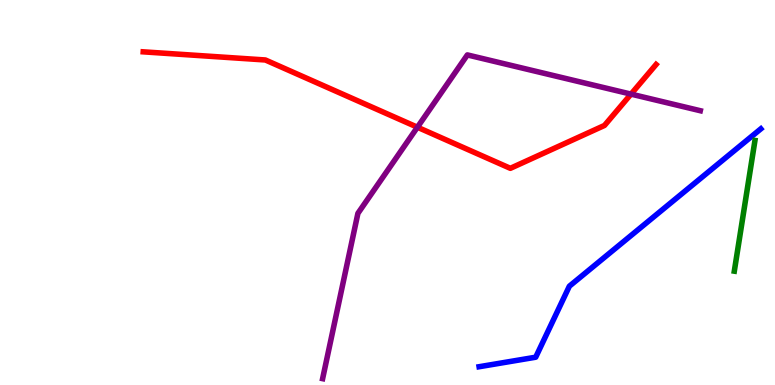[{'lines': ['blue', 'red'], 'intersections': []}, {'lines': ['green', 'red'], 'intersections': []}, {'lines': ['purple', 'red'], 'intersections': [{'x': 5.39, 'y': 6.7}, {'x': 8.14, 'y': 7.56}]}, {'lines': ['blue', 'green'], 'intersections': []}, {'lines': ['blue', 'purple'], 'intersections': []}, {'lines': ['green', 'purple'], 'intersections': []}]